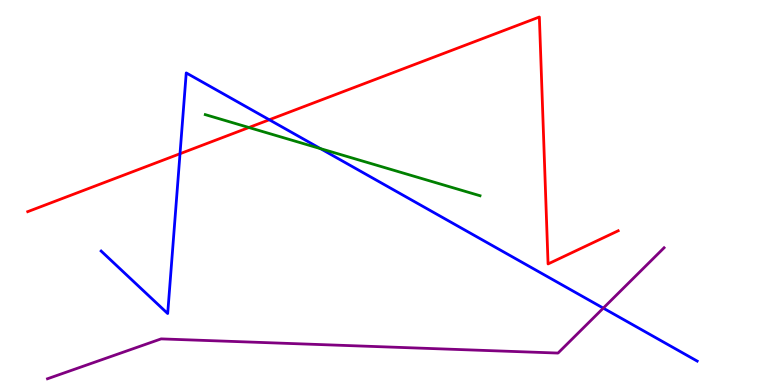[{'lines': ['blue', 'red'], 'intersections': [{'x': 2.32, 'y': 6.01}, {'x': 3.47, 'y': 6.89}]}, {'lines': ['green', 'red'], 'intersections': [{'x': 3.21, 'y': 6.69}]}, {'lines': ['purple', 'red'], 'intersections': []}, {'lines': ['blue', 'green'], 'intersections': [{'x': 4.14, 'y': 6.14}]}, {'lines': ['blue', 'purple'], 'intersections': [{'x': 7.78, 'y': 2.0}]}, {'lines': ['green', 'purple'], 'intersections': []}]